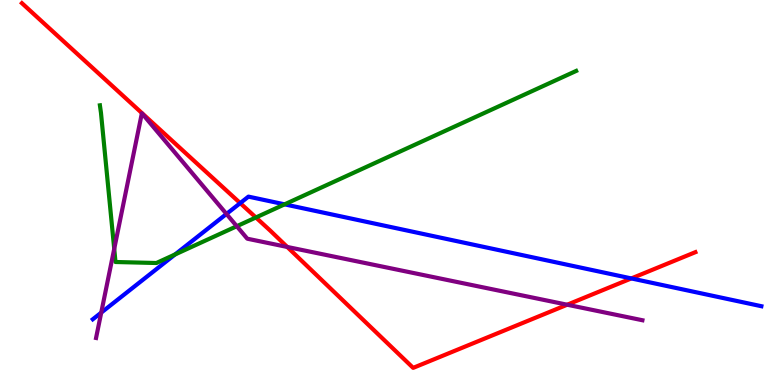[{'lines': ['blue', 'red'], 'intersections': [{'x': 3.1, 'y': 4.72}, {'x': 8.15, 'y': 2.77}]}, {'lines': ['green', 'red'], 'intersections': [{'x': 3.3, 'y': 4.35}]}, {'lines': ['purple', 'red'], 'intersections': [{'x': 3.71, 'y': 3.59}, {'x': 7.32, 'y': 2.09}]}, {'lines': ['blue', 'green'], 'intersections': [{'x': 2.26, 'y': 3.39}, {'x': 3.67, 'y': 4.69}]}, {'lines': ['blue', 'purple'], 'intersections': [{'x': 1.31, 'y': 1.88}, {'x': 2.92, 'y': 4.44}]}, {'lines': ['green', 'purple'], 'intersections': [{'x': 1.47, 'y': 3.54}, {'x': 3.06, 'y': 4.12}]}]